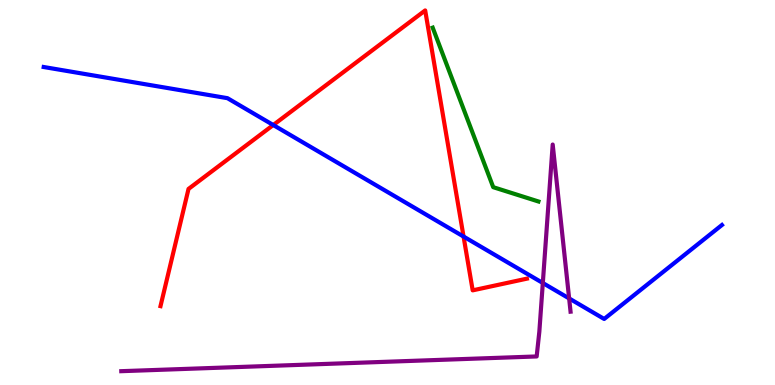[{'lines': ['blue', 'red'], 'intersections': [{'x': 3.53, 'y': 6.75}, {'x': 5.98, 'y': 3.86}]}, {'lines': ['green', 'red'], 'intersections': []}, {'lines': ['purple', 'red'], 'intersections': []}, {'lines': ['blue', 'green'], 'intersections': []}, {'lines': ['blue', 'purple'], 'intersections': [{'x': 7.0, 'y': 2.65}, {'x': 7.34, 'y': 2.25}]}, {'lines': ['green', 'purple'], 'intersections': []}]